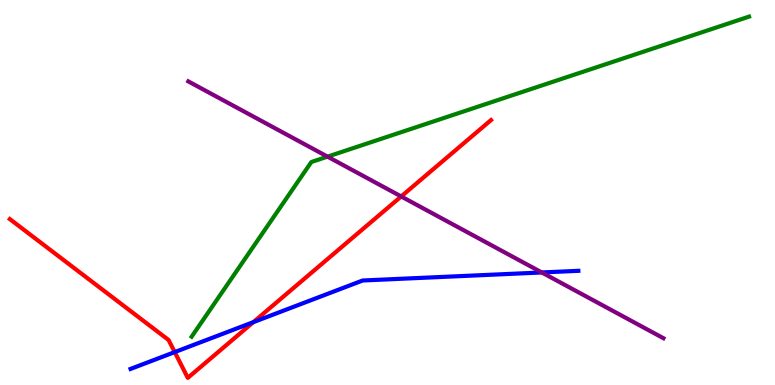[{'lines': ['blue', 'red'], 'intersections': [{'x': 2.25, 'y': 0.855}, {'x': 3.27, 'y': 1.63}]}, {'lines': ['green', 'red'], 'intersections': []}, {'lines': ['purple', 'red'], 'intersections': [{'x': 5.18, 'y': 4.9}]}, {'lines': ['blue', 'green'], 'intersections': []}, {'lines': ['blue', 'purple'], 'intersections': [{'x': 6.99, 'y': 2.92}]}, {'lines': ['green', 'purple'], 'intersections': [{'x': 4.23, 'y': 5.93}]}]